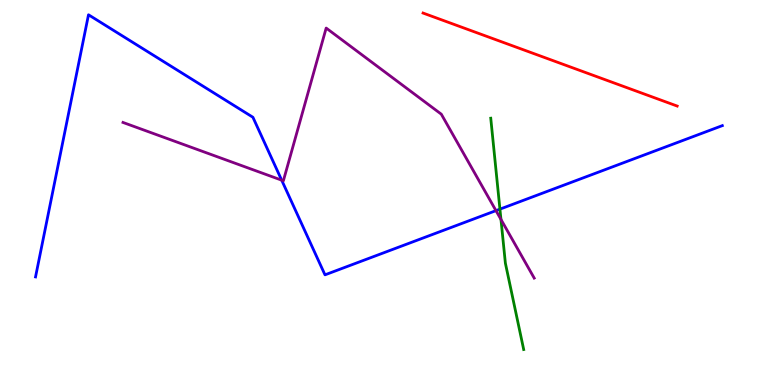[{'lines': ['blue', 'red'], 'intersections': []}, {'lines': ['green', 'red'], 'intersections': []}, {'lines': ['purple', 'red'], 'intersections': []}, {'lines': ['blue', 'green'], 'intersections': [{'x': 6.45, 'y': 4.57}]}, {'lines': ['blue', 'purple'], 'intersections': [{'x': 3.63, 'y': 5.32}, {'x': 6.4, 'y': 4.53}]}, {'lines': ['green', 'purple'], 'intersections': [{'x': 6.46, 'y': 4.3}]}]